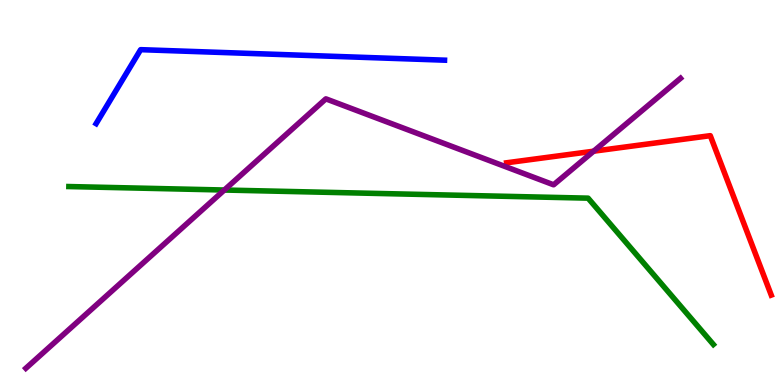[{'lines': ['blue', 'red'], 'intersections': []}, {'lines': ['green', 'red'], 'intersections': []}, {'lines': ['purple', 'red'], 'intersections': [{'x': 7.66, 'y': 6.07}]}, {'lines': ['blue', 'green'], 'intersections': []}, {'lines': ['blue', 'purple'], 'intersections': []}, {'lines': ['green', 'purple'], 'intersections': [{'x': 2.89, 'y': 5.06}]}]